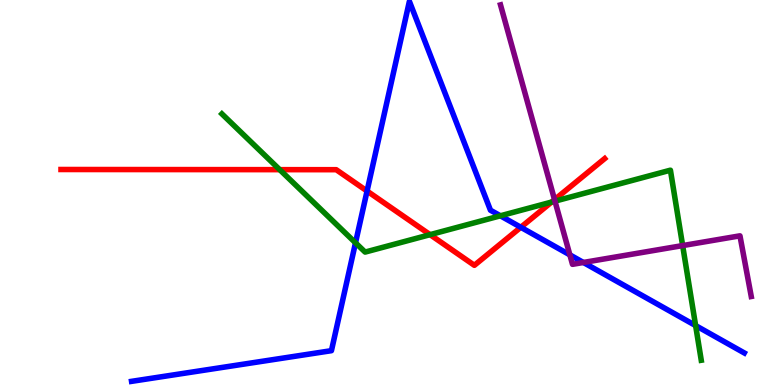[{'lines': ['blue', 'red'], 'intersections': [{'x': 4.74, 'y': 5.04}, {'x': 6.72, 'y': 4.1}]}, {'lines': ['green', 'red'], 'intersections': [{'x': 3.61, 'y': 5.59}, {'x': 5.55, 'y': 3.9}, {'x': 7.12, 'y': 4.75}]}, {'lines': ['purple', 'red'], 'intersections': [{'x': 7.16, 'y': 4.81}]}, {'lines': ['blue', 'green'], 'intersections': [{'x': 4.59, 'y': 3.69}, {'x': 6.46, 'y': 4.39}, {'x': 8.98, 'y': 1.54}]}, {'lines': ['blue', 'purple'], 'intersections': [{'x': 7.35, 'y': 3.38}, {'x': 7.53, 'y': 3.18}]}, {'lines': ['green', 'purple'], 'intersections': [{'x': 7.16, 'y': 4.78}, {'x': 8.81, 'y': 3.62}]}]